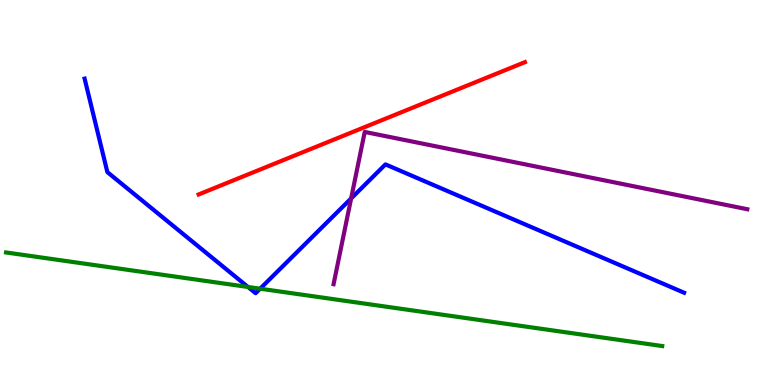[{'lines': ['blue', 'red'], 'intersections': []}, {'lines': ['green', 'red'], 'intersections': []}, {'lines': ['purple', 'red'], 'intersections': []}, {'lines': ['blue', 'green'], 'intersections': [{'x': 3.2, 'y': 2.55}, {'x': 3.36, 'y': 2.5}]}, {'lines': ['blue', 'purple'], 'intersections': [{'x': 4.53, 'y': 4.85}]}, {'lines': ['green', 'purple'], 'intersections': []}]